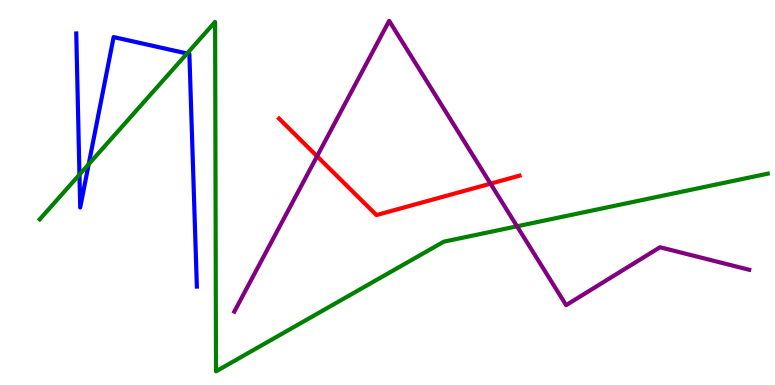[{'lines': ['blue', 'red'], 'intersections': []}, {'lines': ['green', 'red'], 'intersections': []}, {'lines': ['purple', 'red'], 'intersections': [{'x': 4.09, 'y': 5.94}, {'x': 6.33, 'y': 5.23}]}, {'lines': ['blue', 'green'], 'intersections': [{'x': 1.03, 'y': 5.46}, {'x': 1.14, 'y': 5.73}, {'x': 2.41, 'y': 8.61}]}, {'lines': ['blue', 'purple'], 'intersections': []}, {'lines': ['green', 'purple'], 'intersections': [{'x': 6.67, 'y': 4.12}]}]